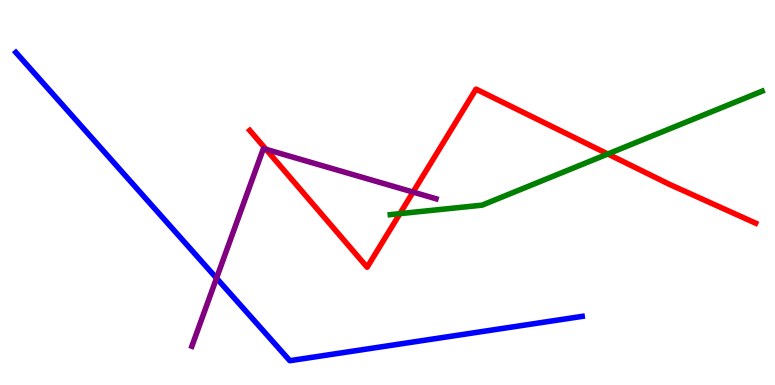[{'lines': ['blue', 'red'], 'intersections': []}, {'lines': ['green', 'red'], 'intersections': [{'x': 5.16, 'y': 4.45}, {'x': 7.84, 'y': 6.0}]}, {'lines': ['purple', 'red'], 'intersections': [{'x': 3.43, 'y': 6.12}, {'x': 5.33, 'y': 5.01}]}, {'lines': ['blue', 'green'], 'intersections': []}, {'lines': ['blue', 'purple'], 'intersections': [{'x': 2.79, 'y': 2.77}]}, {'lines': ['green', 'purple'], 'intersections': []}]